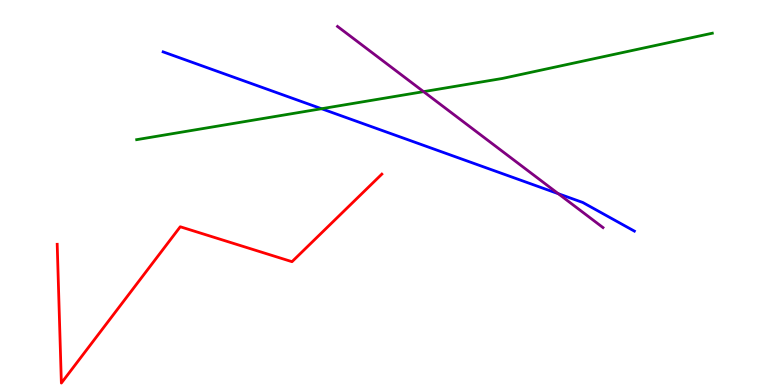[{'lines': ['blue', 'red'], 'intersections': []}, {'lines': ['green', 'red'], 'intersections': []}, {'lines': ['purple', 'red'], 'intersections': []}, {'lines': ['blue', 'green'], 'intersections': [{'x': 4.15, 'y': 7.18}]}, {'lines': ['blue', 'purple'], 'intersections': [{'x': 7.2, 'y': 4.97}]}, {'lines': ['green', 'purple'], 'intersections': [{'x': 5.47, 'y': 7.62}]}]